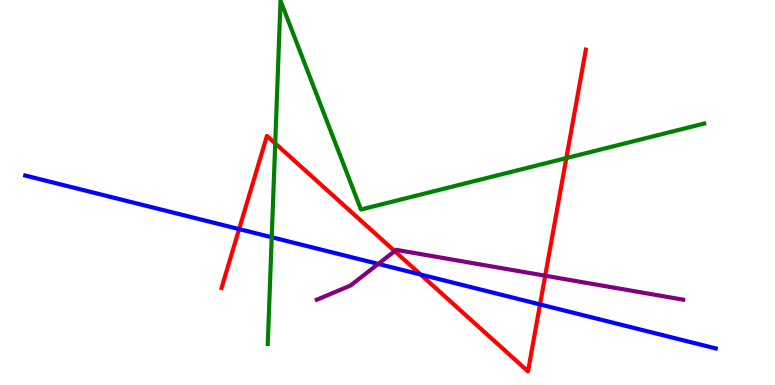[{'lines': ['blue', 'red'], 'intersections': [{'x': 3.09, 'y': 4.05}, {'x': 5.43, 'y': 2.87}, {'x': 6.97, 'y': 2.09}]}, {'lines': ['green', 'red'], 'intersections': [{'x': 3.55, 'y': 6.28}, {'x': 7.31, 'y': 5.89}]}, {'lines': ['purple', 'red'], 'intersections': [{'x': 5.09, 'y': 3.48}, {'x': 7.03, 'y': 2.84}]}, {'lines': ['blue', 'green'], 'intersections': [{'x': 3.51, 'y': 3.84}]}, {'lines': ['blue', 'purple'], 'intersections': [{'x': 4.88, 'y': 3.14}]}, {'lines': ['green', 'purple'], 'intersections': []}]